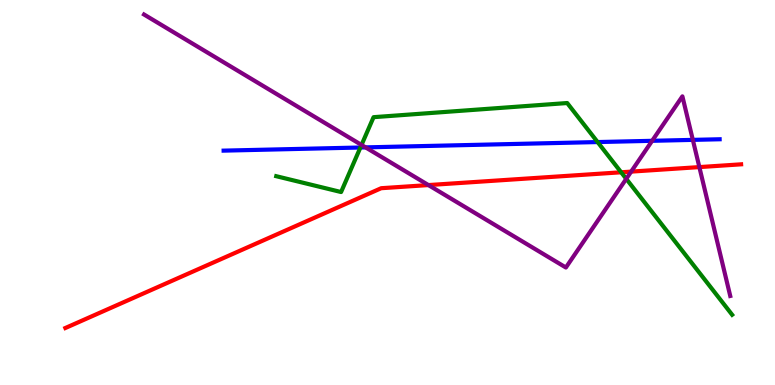[{'lines': ['blue', 'red'], 'intersections': []}, {'lines': ['green', 'red'], 'intersections': [{'x': 8.01, 'y': 5.53}]}, {'lines': ['purple', 'red'], 'intersections': [{'x': 5.53, 'y': 5.19}, {'x': 8.14, 'y': 5.54}, {'x': 9.02, 'y': 5.66}]}, {'lines': ['blue', 'green'], 'intersections': [{'x': 4.65, 'y': 6.17}, {'x': 7.71, 'y': 6.31}]}, {'lines': ['blue', 'purple'], 'intersections': [{'x': 4.72, 'y': 6.17}, {'x': 8.41, 'y': 6.34}, {'x': 8.94, 'y': 6.37}]}, {'lines': ['green', 'purple'], 'intersections': [{'x': 4.66, 'y': 6.24}, {'x': 8.08, 'y': 5.35}]}]